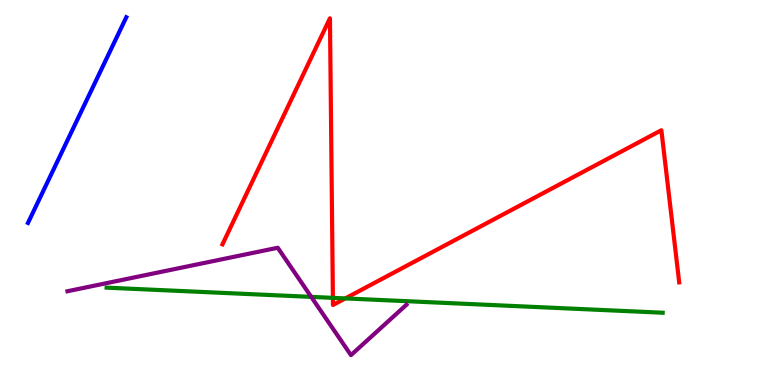[{'lines': ['blue', 'red'], 'intersections': []}, {'lines': ['green', 'red'], 'intersections': [{'x': 4.3, 'y': 2.26}, {'x': 4.46, 'y': 2.25}]}, {'lines': ['purple', 'red'], 'intersections': []}, {'lines': ['blue', 'green'], 'intersections': []}, {'lines': ['blue', 'purple'], 'intersections': []}, {'lines': ['green', 'purple'], 'intersections': [{'x': 4.02, 'y': 2.29}]}]